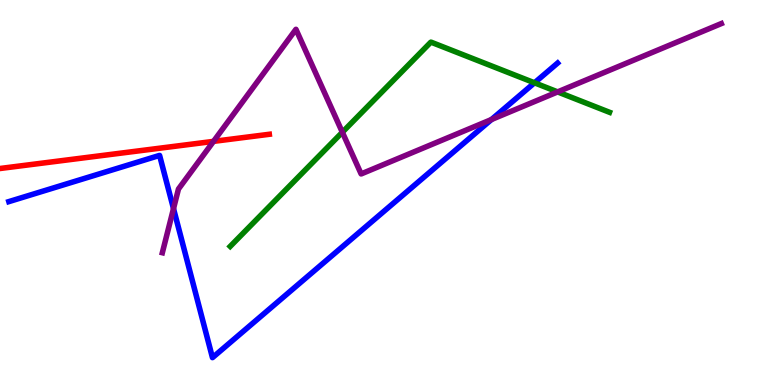[{'lines': ['blue', 'red'], 'intersections': []}, {'lines': ['green', 'red'], 'intersections': []}, {'lines': ['purple', 'red'], 'intersections': [{'x': 2.76, 'y': 6.33}]}, {'lines': ['blue', 'green'], 'intersections': [{'x': 6.9, 'y': 7.85}]}, {'lines': ['blue', 'purple'], 'intersections': [{'x': 2.24, 'y': 4.58}, {'x': 6.34, 'y': 6.9}]}, {'lines': ['green', 'purple'], 'intersections': [{'x': 4.42, 'y': 6.56}, {'x': 7.2, 'y': 7.61}]}]